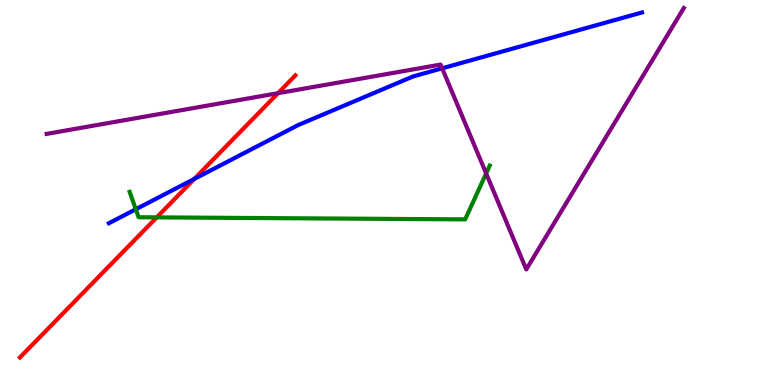[{'lines': ['blue', 'red'], 'intersections': [{'x': 2.51, 'y': 5.35}]}, {'lines': ['green', 'red'], 'intersections': [{'x': 2.02, 'y': 4.35}]}, {'lines': ['purple', 'red'], 'intersections': [{'x': 3.59, 'y': 7.58}]}, {'lines': ['blue', 'green'], 'intersections': [{'x': 1.75, 'y': 4.56}]}, {'lines': ['blue', 'purple'], 'intersections': [{'x': 5.71, 'y': 8.23}]}, {'lines': ['green', 'purple'], 'intersections': [{'x': 6.27, 'y': 5.49}]}]